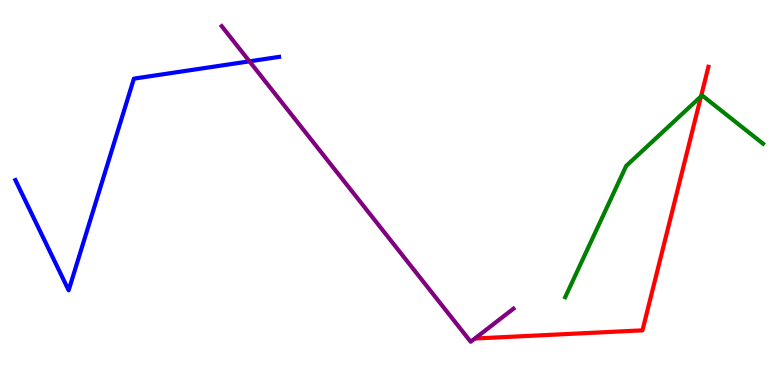[{'lines': ['blue', 'red'], 'intersections': []}, {'lines': ['green', 'red'], 'intersections': [{'x': 9.05, 'y': 7.5}]}, {'lines': ['purple', 'red'], 'intersections': []}, {'lines': ['blue', 'green'], 'intersections': []}, {'lines': ['blue', 'purple'], 'intersections': [{'x': 3.22, 'y': 8.41}]}, {'lines': ['green', 'purple'], 'intersections': []}]